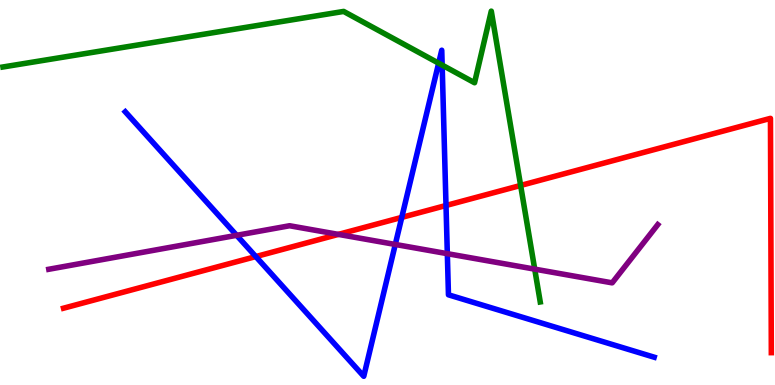[{'lines': ['blue', 'red'], 'intersections': [{'x': 3.3, 'y': 3.34}, {'x': 5.18, 'y': 4.35}, {'x': 5.75, 'y': 4.66}]}, {'lines': ['green', 'red'], 'intersections': [{'x': 6.72, 'y': 5.18}]}, {'lines': ['purple', 'red'], 'intersections': [{'x': 4.37, 'y': 3.91}]}, {'lines': ['blue', 'green'], 'intersections': [{'x': 5.66, 'y': 8.36}, {'x': 5.71, 'y': 8.31}]}, {'lines': ['blue', 'purple'], 'intersections': [{'x': 3.05, 'y': 3.89}, {'x': 5.1, 'y': 3.65}, {'x': 5.77, 'y': 3.41}]}, {'lines': ['green', 'purple'], 'intersections': [{'x': 6.9, 'y': 3.01}]}]